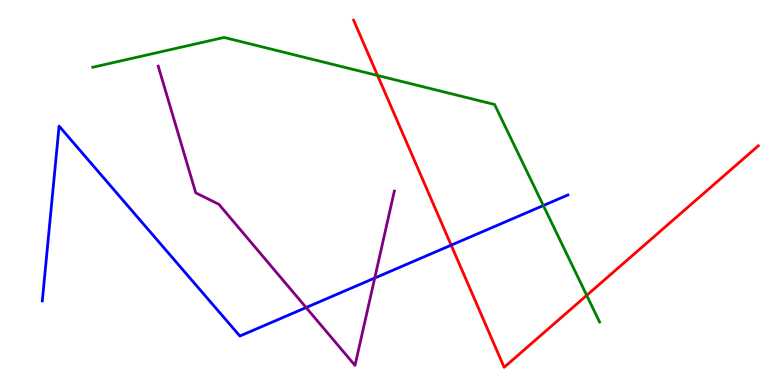[{'lines': ['blue', 'red'], 'intersections': [{'x': 5.82, 'y': 3.63}]}, {'lines': ['green', 'red'], 'intersections': [{'x': 4.87, 'y': 8.04}, {'x': 7.57, 'y': 2.33}]}, {'lines': ['purple', 'red'], 'intersections': []}, {'lines': ['blue', 'green'], 'intersections': [{'x': 7.01, 'y': 4.66}]}, {'lines': ['blue', 'purple'], 'intersections': [{'x': 3.95, 'y': 2.01}, {'x': 4.84, 'y': 2.78}]}, {'lines': ['green', 'purple'], 'intersections': []}]